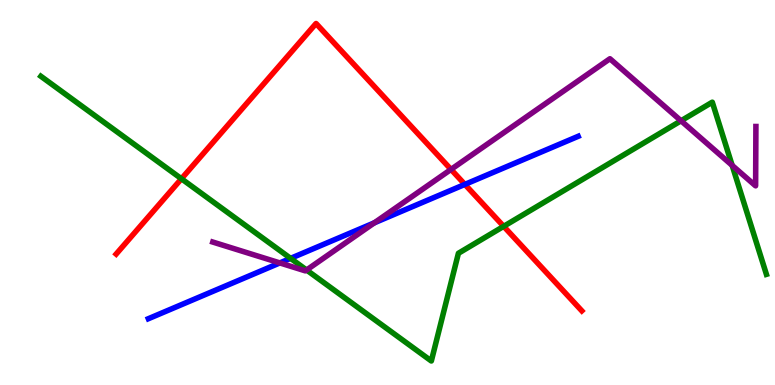[{'lines': ['blue', 'red'], 'intersections': [{'x': 6.0, 'y': 5.21}]}, {'lines': ['green', 'red'], 'intersections': [{'x': 2.34, 'y': 5.36}, {'x': 6.5, 'y': 4.12}]}, {'lines': ['purple', 'red'], 'intersections': [{'x': 5.82, 'y': 5.6}]}, {'lines': ['blue', 'green'], 'intersections': [{'x': 3.75, 'y': 3.29}]}, {'lines': ['blue', 'purple'], 'intersections': [{'x': 3.61, 'y': 3.17}, {'x': 4.83, 'y': 4.21}]}, {'lines': ['green', 'purple'], 'intersections': [{'x': 3.96, 'y': 2.99}, {'x': 8.79, 'y': 6.86}, {'x': 9.45, 'y': 5.7}]}]